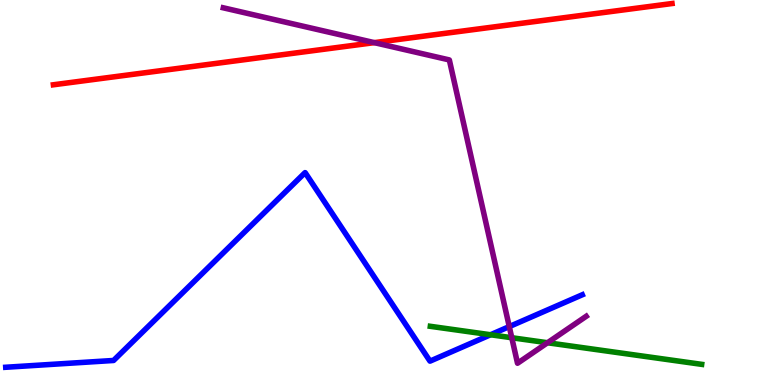[{'lines': ['blue', 'red'], 'intersections': []}, {'lines': ['green', 'red'], 'intersections': []}, {'lines': ['purple', 'red'], 'intersections': [{'x': 4.83, 'y': 8.89}]}, {'lines': ['blue', 'green'], 'intersections': [{'x': 6.33, 'y': 1.31}]}, {'lines': ['blue', 'purple'], 'intersections': [{'x': 6.57, 'y': 1.52}]}, {'lines': ['green', 'purple'], 'intersections': [{'x': 6.6, 'y': 1.23}, {'x': 7.06, 'y': 1.1}]}]